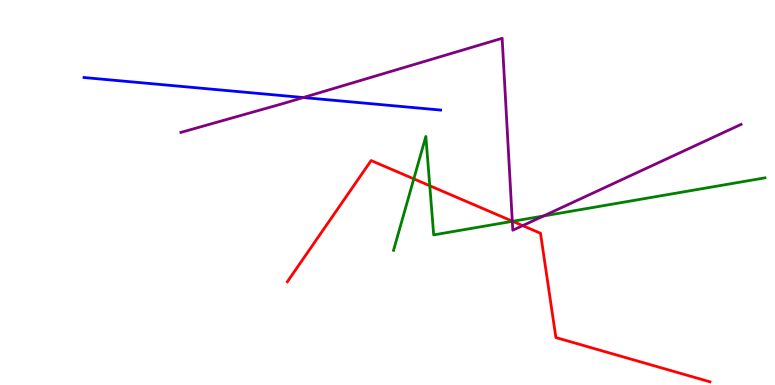[{'lines': ['blue', 'red'], 'intersections': []}, {'lines': ['green', 'red'], 'intersections': [{'x': 5.34, 'y': 5.35}, {'x': 5.55, 'y': 5.18}, {'x': 6.61, 'y': 4.25}]}, {'lines': ['purple', 'red'], 'intersections': [{'x': 6.61, 'y': 4.26}, {'x': 6.74, 'y': 4.14}]}, {'lines': ['blue', 'green'], 'intersections': []}, {'lines': ['blue', 'purple'], 'intersections': [{'x': 3.91, 'y': 7.47}]}, {'lines': ['green', 'purple'], 'intersections': [{'x': 6.61, 'y': 4.25}, {'x': 7.01, 'y': 4.39}]}]